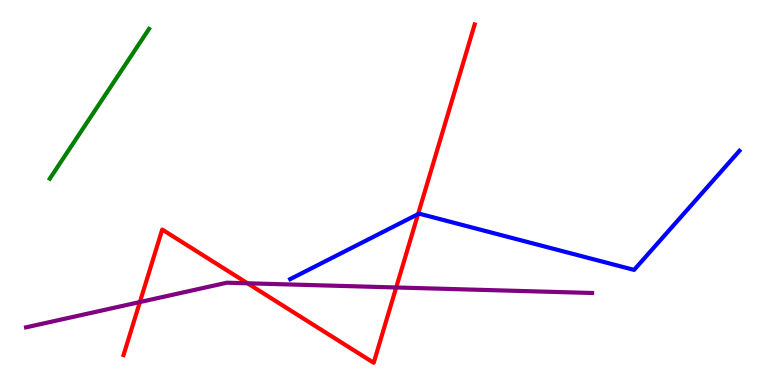[{'lines': ['blue', 'red'], 'intersections': [{'x': 5.39, 'y': 4.44}]}, {'lines': ['green', 'red'], 'intersections': []}, {'lines': ['purple', 'red'], 'intersections': [{'x': 1.8, 'y': 2.15}, {'x': 3.19, 'y': 2.64}, {'x': 5.11, 'y': 2.53}]}, {'lines': ['blue', 'green'], 'intersections': []}, {'lines': ['blue', 'purple'], 'intersections': []}, {'lines': ['green', 'purple'], 'intersections': []}]